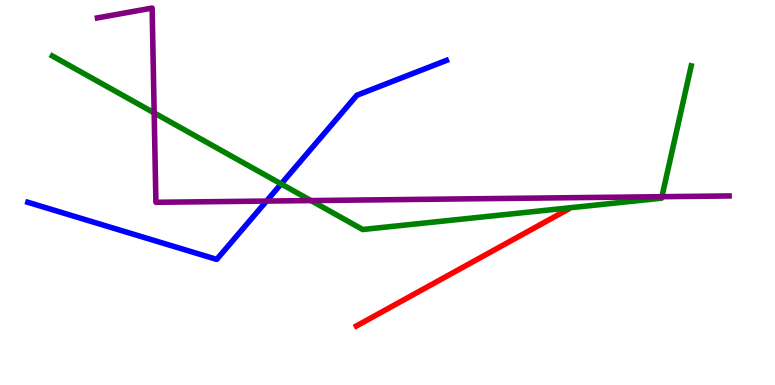[{'lines': ['blue', 'red'], 'intersections': []}, {'lines': ['green', 'red'], 'intersections': []}, {'lines': ['purple', 'red'], 'intersections': []}, {'lines': ['blue', 'green'], 'intersections': [{'x': 3.63, 'y': 5.22}]}, {'lines': ['blue', 'purple'], 'intersections': [{'x': 3.44, 'y': 4.78}]}, {'lines': ['green', 'purple'], 'intersections': [{'x': 1.99, 'y': 7.07}, {'x': 4.01, 'y': 4.79}, {'x': 8.54, 'y': 4.89}]}]